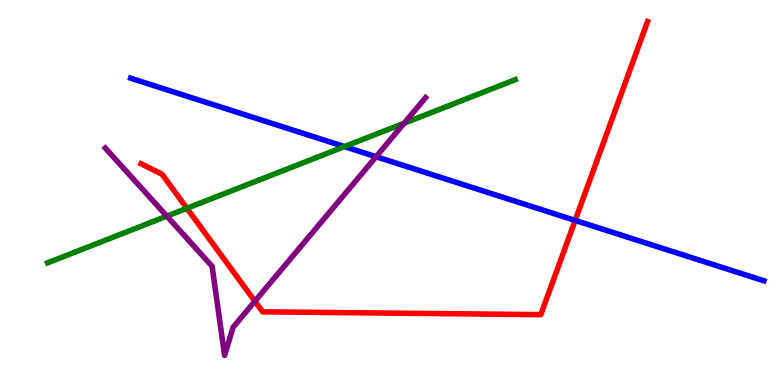[{'lines': ['blue', 'red'], 'intersections': [{'x': 7.42, 'y': 4.28}]}, {'lines': ['green', 'red'], 'intersections': [{'x': 2.41, 'y': 4.59}]}, {'lines': ['purple', 'red'], 'intersections': [{'x': 3.29, 'y': 2.17}]}, {'lines': ['blue', 'green'], 'intersections': [{'x': 4.44, 'y': 6.19}]}, {'lines': ['blue', 'purple'], 'intersections': [{'x': 4.85, 'y': 5.93}]}, {'lines': ['green', 'purple'], 'intersections': [{'x': 2.15, 'y': 4.39}, {'x': 5.22, 'y': 6.8}]}]